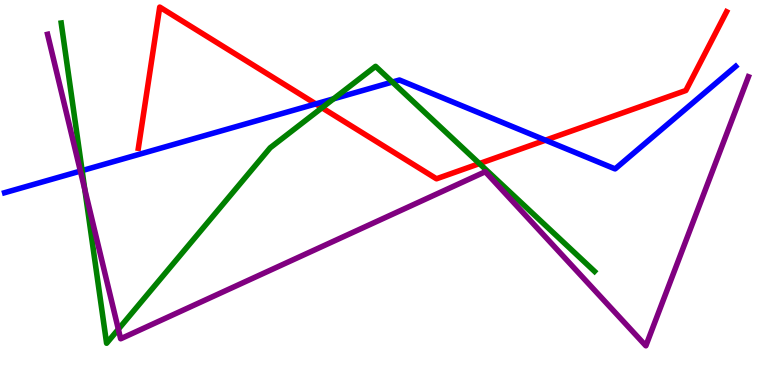[{'lines': ['blue', 'red'], 'intersections': [{'x': 4.07, 'y': 7.3}, {'x': 7.04, 'y': 6.36}]}, {'lines': ['green', 'red'], 'intersections': [{'x': 4.15, 'y': 7.2}, {'x': 6.19, 'y': 5.75}]}, {'lines': ['purple', 'red'], 'intersections': []}, {'lines': ['blue', 'green'], 'intersections': [{'x': 1.06, 'y': 5.57}, {'x': 4.3, 'y': 7.43}, {'x': 5.06, 'y': 7.87}]}, {'lines': ['blue', 'purple'], 'intersections': [{'x': 1.04, 'y': 5.56}]}, {'lines': ['green', 'purple'], 'intersections': [{'x': 1.09, 'y': 5.08}, {'x': 1.53, 'y': 1.45}]}]